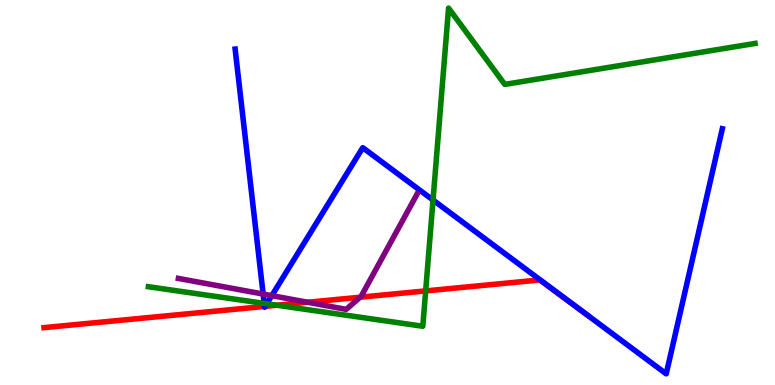[{'lines': ['blue', 'red'], 'intersections': [{'x': 3.41, 'y': 2.04}, {'x': 3.42, 'y': 2.04}]}, {'lines': ['green', 'red'], 'intersections': [{'x': 3.57, 'y': 2.07}, {'x': 5.49, 'y': 2.44}]}, {'lines': ['purple', 'red'], 'intersections': [{'x': 3.97, 'y': 2.15}, {'x': 4.65, 'y': 2.28}]}, {'lines': ['blue', 'green'], 'intersections': [{'x': 3.41, 'y': 2.12}, {'x': 3.44, 'y': 2.11}, {'x': 5.59, 'y': 4.8}]}, {'lines': ['blue', 'purple'], 'intersections': [{'x': 3.4, 'y': 2.36}, {'x': 3.51, 'y': 2.32}]}, {'lines': ['green', 'purple'], 'intersections': []}]